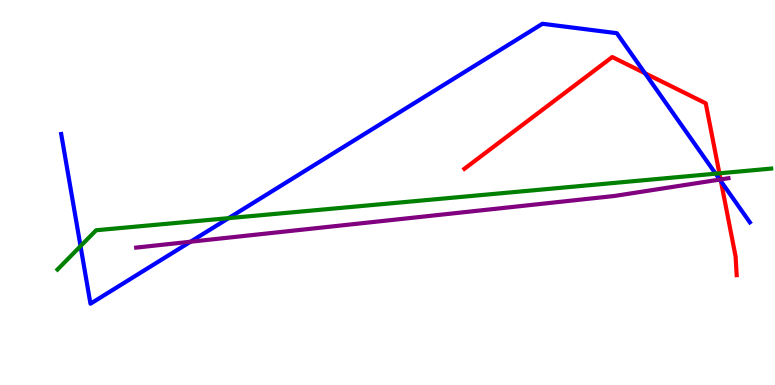[{'lines': ['blue', 'red'], 'intersections': [{'x': 8.32, 'y': 8.1}, {'x': 9.3, 'y': 5.29}]}, {'lines': ['green', 'red'], 'intersections': [{'x': 9.28, 'y': 5.5}]}, {'lines': ['purple', 'red'], 'intersections': [{'x': 9.3, 'y': 5.34}]}, {'lines': ['blue', 'green'], 'intersections': [{'x': 1.04, 'y': 3.61}, {'x': 2.95, 'y': 4.33}, {'x': 9.23, 'y': 5.49}]}, {'lines': ['blue', 'purple'], 'intersections': [{'x': 2.46, 'y': 3.72}, {'x': 9.29, 'y': 5.34}]}, {'lines': ['green', 'purple'], 'intersections': []}]